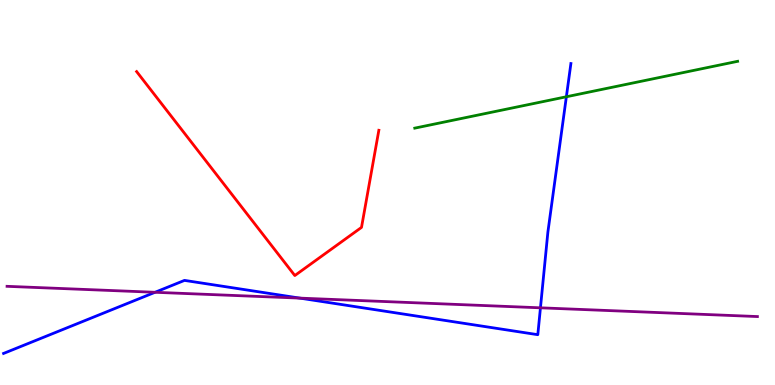[{'lines': ['blue', 'red'], 'intersections': []}, {'lines': ['green', 'red'], 'intersections': []}, {'lines': ['purple', 'red'], 'intersections': []}, {'lines': ['blue', 'green'], 'intersections': [{'x': 7.31, 'y': 7.49}]}, {'lines': ['blue', 'purple'], 'intersections': [{'x': 2.0, 'y': 2.41}, {'x': 3.87, 'y': 2.26}, {'x': 6.97, 'y': 2.0}]}, {'lines': ['green', 'purple'], 'intersections': []}]